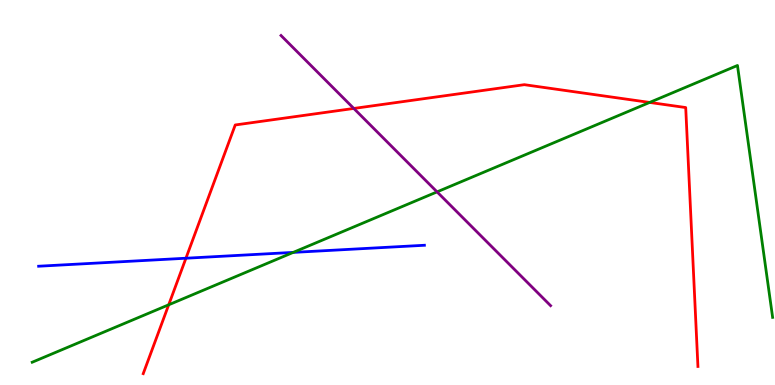[{'lines': ['blue', 'red'], 'intersections': [{'x': 2.4, 'y': 3.29}]}, {'lines': ['green', 'red'], 'intersections': [{'x': 2.18, 'y': 2.08}, {'x': 8.38, 'y': 7.34}]}, {'lines': ['purple', 'red'], 'intersections': [{'x': 4.57, 'y': 7.18}]}, {'lines': ['blue', 'green'], 'intersections': [{'x': 3.78, 'y': 3.44}]}, {'lines': ['blue', 'purple'], 'intersections': []}, {'lines': ['green', 'purple'], 'intersections': [{'x': 5.64, 'y': 5.02}]}]